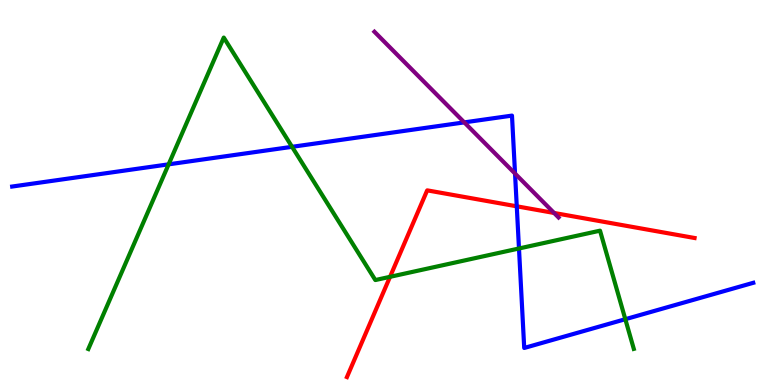[{'lines': ['blue', 'red'], 'intersections': [{'x': 6.67, 'y': 4.64}]}, {'lines': ['green', 'red'], 'intersections': [{'x': 5.03, 'y': 2.81}]}, {'lines': ['purple', 'red'], 'intersections': [{'x': 7.15, 'y': 4.47}]}, {'lines': ['blue', 'green'], 'intersections': [{'x': 2.18, 'y': 5.73}, {'x': 3.77, 'y': 6.19}, {'x': 6.7, 'y': 3.55}, {'x': 8.07, 'y': 1.71}]}, {'lines': ['blue', 'purple'], 'intersections': [{'x': 5.99, 'y': 6.82}, {'x': 6.65, 'y': 5.49}]}, {'lines': ['green', 'purple'], 'intersections': []}]